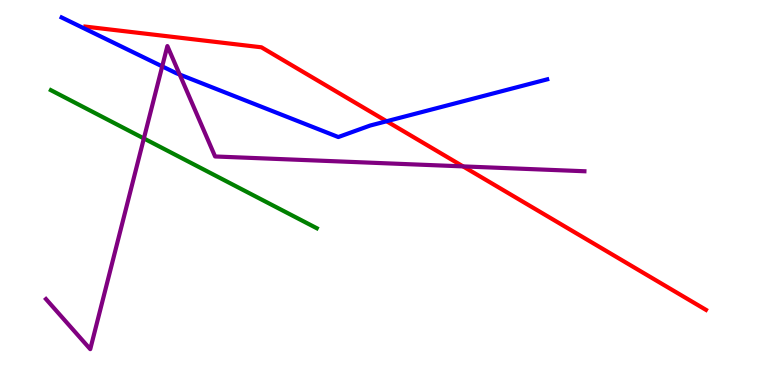[{'lines': ['blue', 'red'], 'intersections': [{'x': 4.99, 'y': 6.85}]}, {'lines': ['green', 'red'], 'intersections': []}, {'lines': ['purple', 'red'], 'intersections': [{'x': 5.97, 'y': 5.68}]}, {'lines': ['blue', 'green'], 'intersections': []}, {'lines': ['blue', 'purple'], 'intersections': [{'x': 2.09, 'y': 8.28}, {'x': 2.32, 'y': 8.06}]}, {'lines': ['green', 'purple'], 'intersections': [{'x': 1.86, 'y': 6.4}]}]